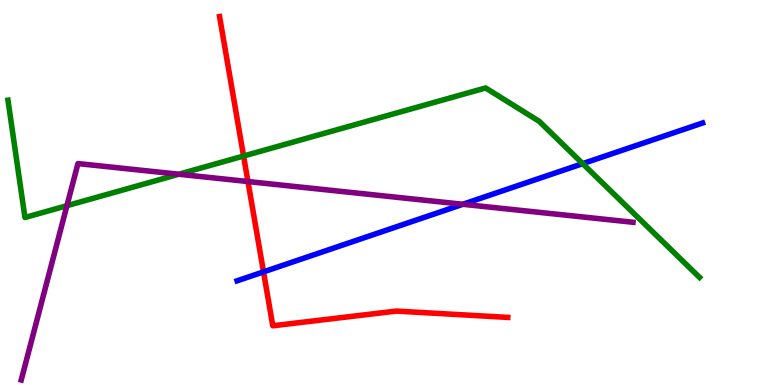[{'lines': ['blue', 'red'], 'intersections': [{'x': 3.4, 'y': 2.94}]}, {'lines': ['green', 'red'], 'intersections': [{'x': 3.14, 'y': 5.95}]}, {'lines': ['purple', 'red'], 'intersections': [{'x': 3.2, 'y': 5.28}]}, {'lines': ['blue', 'green'], 'intersections': [{'x': 7.52, 'y': 5.75}]}, {'lines': ['blue', 'purple'], 'intersections': [{'x': 5.97, 'y': 4.69}]}, {'lines': ['green', 'purple'], 'intersections': [{'x': 0.864, 'y': 4.66}, {'x': 2.31, 'y': 5.47}]}]